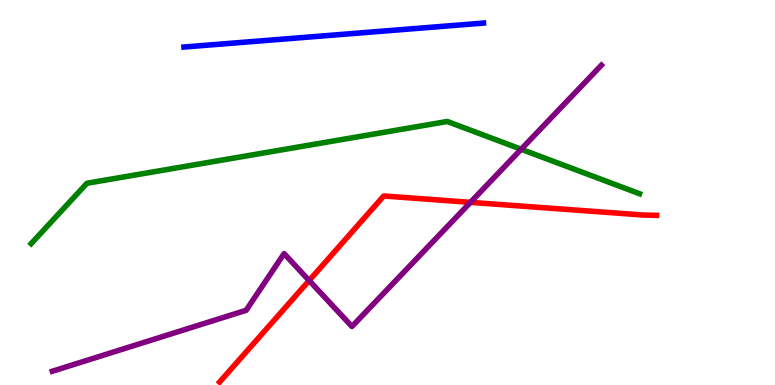[{'lines': ['blue', 'red'], 'intersections': []}, {'lines': ['green', 'red'], 'intersections': []}, {'lines': ['purple', 'red'], 'intersections': [{'x': 3.99, 'y': 2.71}, {'x': 6.07, 'y': 4.74}]}, {'lines': ['blue', 'green'], 'intersections': []}, {'lines': ['blue', 'purple'], 'intersections': []}, {'lines': ['green', 'purple'], 'intersections': [{'x': 6.72, 'y': 6.12}]}]